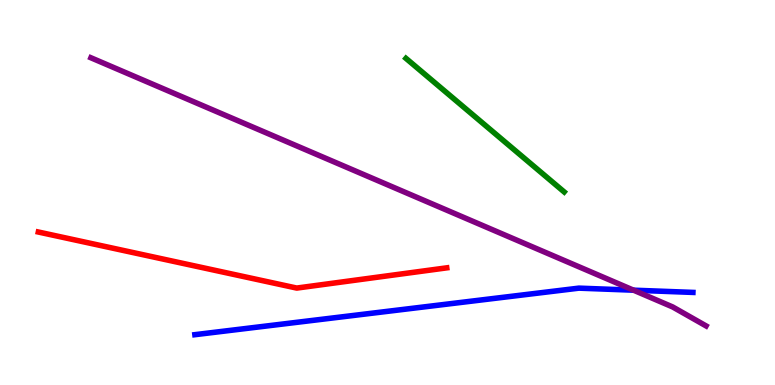[{'lines': ['blue', 'red'], 'intersections': []}, {'lines': ['green', 'red'], 'intersections': []}, {'lines': ['purple', 'red'], 'intersections': []}, {'lines': ['blue', 'green'], 'intersections': []}, {'lines': ['blue', 'purple'], 'intersections': [{'x': 8.17, 'y': 2.46}]}, {'lines': ['green', 'purple'], 'intersections': []}]